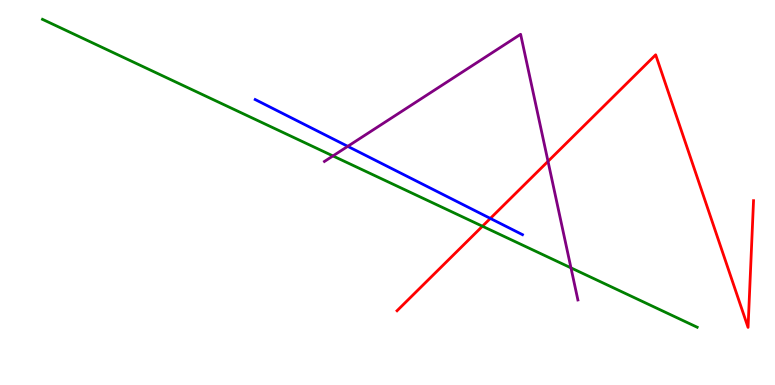[{'lines': ['blue', 'red'], 'intersections': [{'x': 6.33, 'y': 4.33}]}, {'lines': ['green', 'red'], 'intersections': [{'x': 6.23, 'y': 4.12}]}, {'lines': ['purple', 'red'], 'intersections': [{'x': 7.07, 'y': 5.81}]}, {'lines': ['blue', 'green'], 'intersections': []}, {'lines': ['blue', 'purple'], 'intersections': [{'x': 4.49, 'y': 6.2}]}, {'lines': ['green', 'purple'], 'intersections': [{'x': 4.3, 'y': 5.95}, {'x': 7.37, 'y': 3.04}]}]